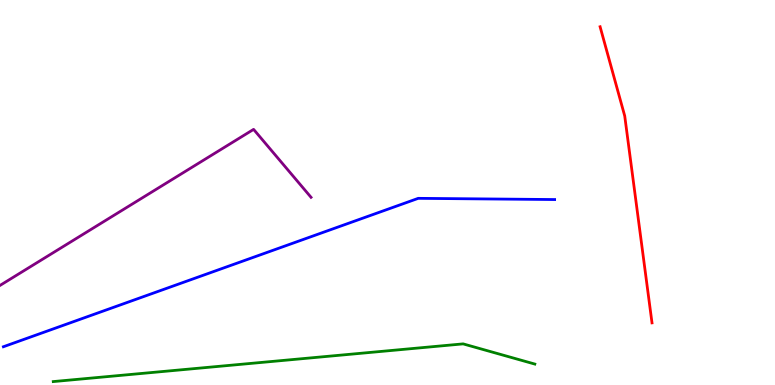[{'lines': ['blue', 'red'], 'intersections': []}, {'lines': ['green', 'red'], 'intersections': []}, {'lines': ['purple', 'red'], 'intersections': []}, {'lines': ['blue', 'green'], 'intersections': []}, {'lines': ['blue', 'purple'], 'intersections': []}, {'lines': ['green', 'purple'], 'intersections': []}]